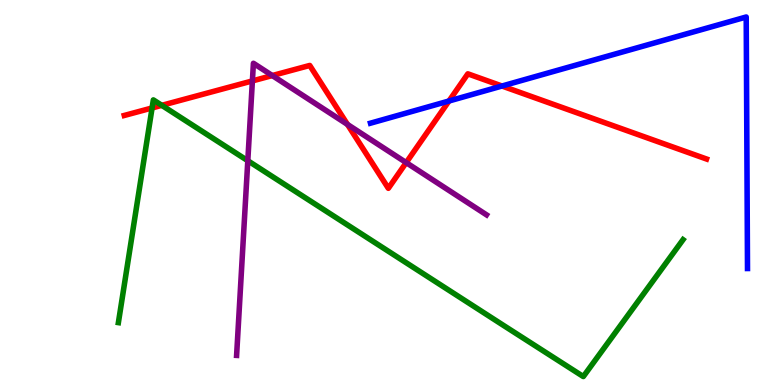[{'lines': ['blue', 'red'], 'intersections': [{'x': 5.79, 'y': 7.38}, {'x': 6.48, 'y': 7.77}]}, {'lines': ['green', 'red'], 'intersections': [{'x': 1.96, 'y': 7.2}, {'x': 2.09, 'y': 7.26}]}, {'lines': ['purple', 'red'], 'intersections': [{'x': 3.26, 'y': 7.9}, {'x': 3.51, 'y': 8.04}, {'x': 4.48, 'y': 6.77}, {'x': 5.24, 'y': 5.78}]}, {'lines': ['blue', 'green'], 'intersections': []}, {'lines': ['blue', 'purple'], 'intersections': []}, {'lines': ['green', 'purple'], 'intersections': [{'x': 3.2, 'y': 5.83}]}]